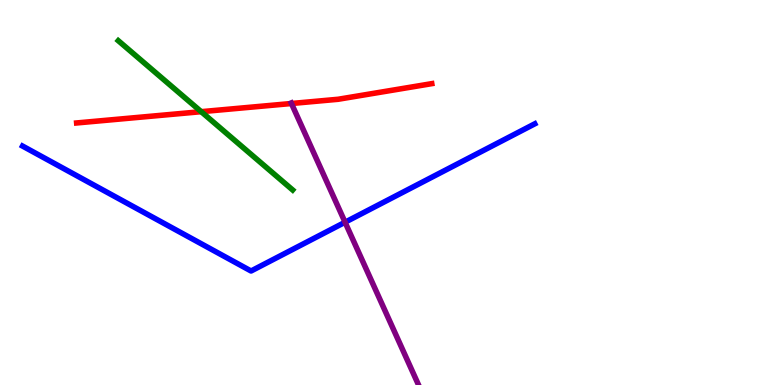[{'lines': ['blue', 'red'], 'intersections': []}, {'lines': ['green', 'red'], 'intersections': [{'x': 2.6, 'y': 7.1}]}, {'lines': ['purple', 'red'], 'intersections': [{'x': 3.76, 'y': 7.31}]}, {'lines': ['blue', 'green'], 'intersections': []}, {'lines': ['blue', 'purple'], 'intersections': [{'x': 4.45, 'y': 4.23}]}, {'lines': ['green', 'purple'], 'intersections': []}]